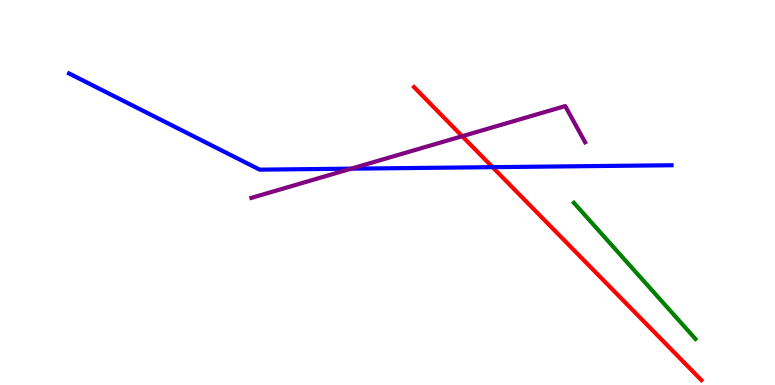[{'lines': ['blue', 'red'], 'intersections': [{'x': 6.36, 'y': 5.66}]}, {'lines': ['green', 'red'], 'intersections': []}, {'lines': ['purple', 'red'], 'intersections': [{'x': 5.96, 'y': 6.46}]}, {'lines': ['blue', 'green'], 'intersections': []}, {'lines': ['blue', 'purple'], 'intersections': [{'x': 4.53, 'y': 5.62}]}, {'lines': ['green', 'purple'], 'intersections': []}]